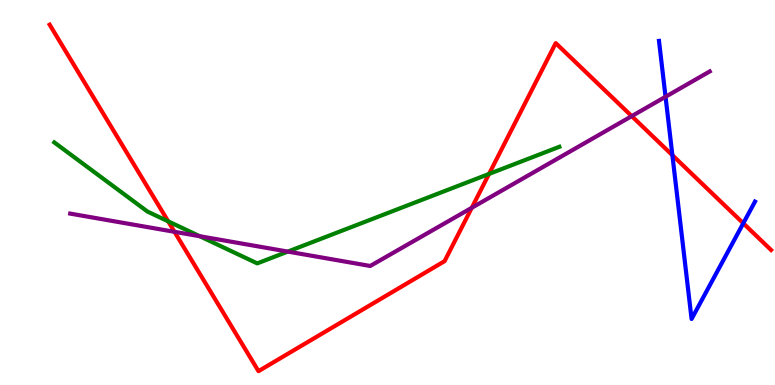[{'lines': ['blue', 'red'], 'intersections': [{'x': 8.68, 'y': 5.97}, {'x': 9.59, 'y': 4.2}]}, {'lines': ['green', 'red'], 'intersections': [{'x': 2.17, 'y': 4.25}, {'x': 6.31, 'y': 5.48}]}, {'lines': ['purple', 'red'], 'intersections': [{'x': 2.25, 'y': 3.98}, {'x': 6.09, 'y': 4.6}, {'x': 8.15, 'y': 6.98}]}, {'lines': ['blue', 'green'], 'intersections': []}, {'lines': ['blue', 'purple'], 'intersections': [{'x': 8.59, 'y': 7.49}]}, {'lines': ['green', 'purple'], 'intersections': [{'x': 2.58, 'y': 3.86}, {'x': 3.71, 'y': 3.47}]}]